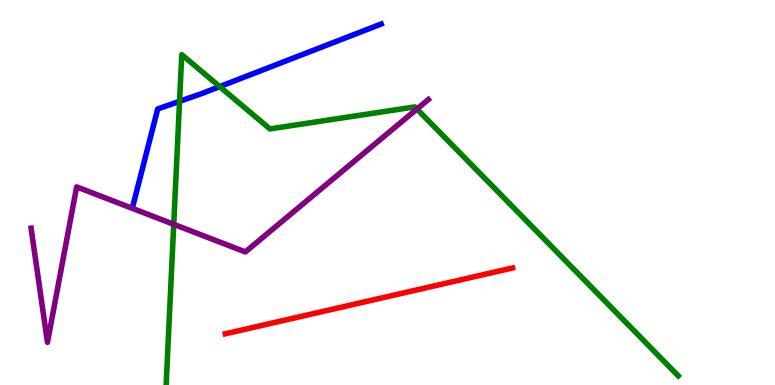[{'lines': ['blue', 'red'], 'intersections': []}, {'lines': ['green', 'red'], 'intersections': []}, {'lines': ['purple', 'red'], 'intersections': []}, {'lines': ['blue', 'green'], 'intersections': [{'x': 2.32, 'y': 7.37}, {'x': 2.83, 'y': 7.75}]}, {'lines': ['blue', 'purple'], 'intersections': []}, {'lines': ['green', 'purple'], 'intersections': [{'x': 2.24, 'y': 4.17}, {'x': 5.38, 'y': 7.17}]}]